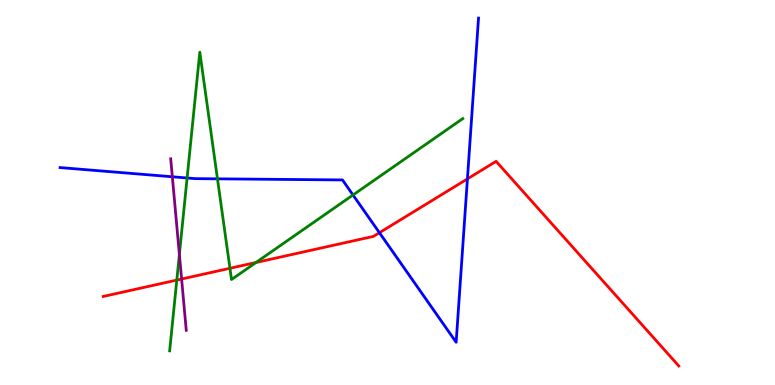[{'lines': ['blue', 'red'], 'intersections': [{'x': 4.9, 'y': 3.96}, {'x': 6.03, 'y': 5.35}]}, {'lines': ['green', 'red'], 'intersections': [{'x': 2.28, 'y': 2.72}, {'x': 2.97, 'y': 3.03}, {'x': 3.3, 'y': 3.18}]}, {'lines': ['purple', 'red'], 'intersections': [{'x': 2.34, 'y': 2.75}]}, {'lines': ['blue', 'green'], 'intersections': [{'x': 2.41, 'y': 5.38}, {'x': 2.81, 'y': 5.36}, {'x': 4.56, 'y': 4.94}]}, {'lines': ['blue', 'purple'], 'intersections': [{'x': 2.22, 'y': 5.41}]}, {'lines': ['green', 'purple'], 'intersections': [{'x': 2.31, 'y': 3.39}]}]